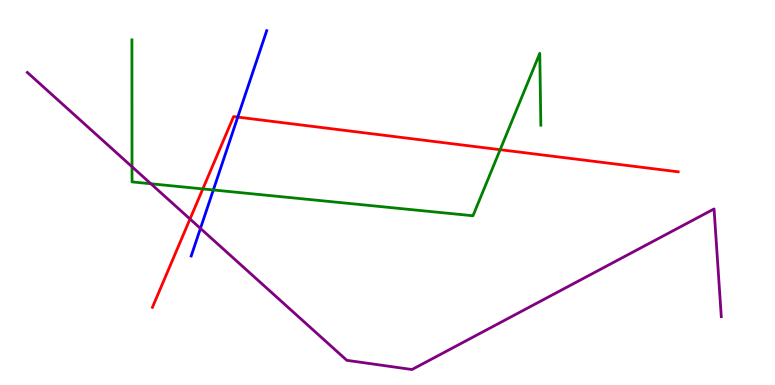[{'lines': ['blue', 'red'], 'intersections': [{'x': 3.07, 'y': 6.96}]}, {'lines': ['green', 'red'], 'intersections': [{'x': 2.62, 'y': 5.09}, {'x': 6.45, 'y': 6.11}]}, {'lines': ['purple', 'red'], 'intersections': [{'x': 2.45, 'y': 4.31}]}, {'lines': ['blue', 'green'], 'intersections': [{'x': 2.75, 'y': 5.07}]}, {'lines': ['blue', 'purple'], 'intersections': [{'x': 2.59, 'y': 4.07}]}, {'lines': ['green', 'purple'], 'intersections': [{'x': 1.7, 'y': 5.67}, {'x': 1.95, 'y': 5.23}]}]